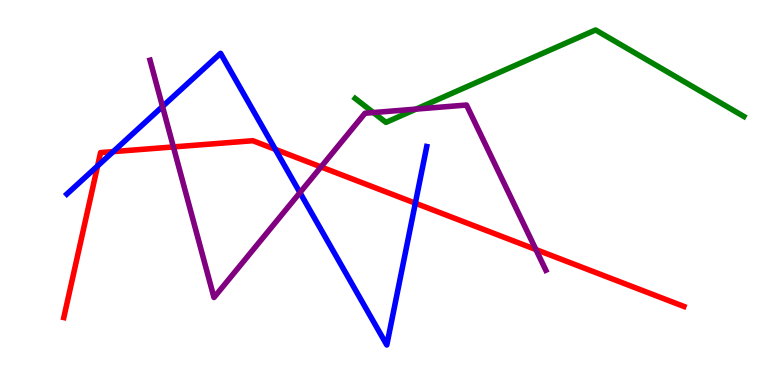[{'lines': ['blue', 'red'], 'intersections': [{'x': 1.26, 'y': 5.69}, {'x': 1.46, 'y': 6.06}, {'x': 3.55, 'y': 6.12}, {'x': 5.36, 'y': 4.72}]}, {'lines': ['green', 'red'], 'intersections': []}, {'lines': ['purple', 'red'], 'intersections': [{'x': 2.24, 'y': 6.18}, {'x': 4.14, 'y': 5.66}, {'x': 6.91, 'y': 3.52}]}, {'lines': ['blue', 'green'], 'intersections': []}, {'lines': ['blue', 'purple'], 'intersections': [{'x': 2.1, 'y': 7.23}, {'x': 3.87, 'y': 5.0}]}, {'lines': ['green', 'purple'], 'intersections': [{'x': 4.82, 'y': 7.08}, {'x': 5.37, 'y': 7.17}]}]